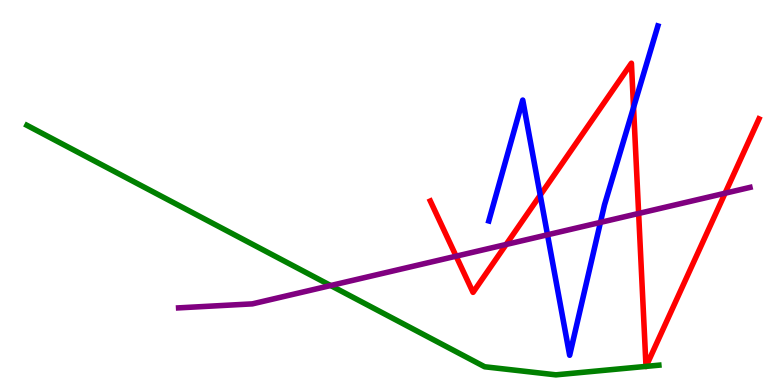[{'lines': ['blue', 'red'], 'intersections': [{'x': 6.97, 'y': 4.93}, {'x': 8.17, 'y': 7.21}]}, {'lines': ['green', 'red'], 'intersections': [{'x': 8.34, 'y': 0.483}, {'x': 8.34, 'y': 0.484}]}, {'lines': ['purple', 'red'], 'intersections': [{'x': 5.89, 'y': 3.35}, {'x': 6.53, 'y': 3.65}, {'x': 8.24, 'y': 4.46}, {'x': 9.36, 'y': 4.98}]}, {'lines': ['blue', 'green'], 'intersections': []}, {'lines': ['blue', 'purple'], 'intersections': [{'x': 7.06, 'y': 3.9}, {'x': 7.75, 'y': 4.22}]}, {'lines': ['green', 'purple'], 'intersections': [{'x': 4.27, 'y': 2.58}]}]